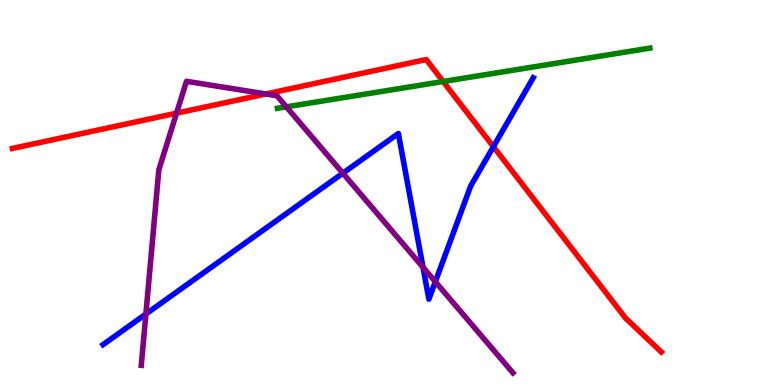[{'lines': ['blue', 'red'], 'intersections': [{'x': 6.37, 'y': 6.19}]}, {'lines': ['green', 'red'], 'intersections': [{'x': 5.72, 'y': 7.88}]}, {'lines': ['purple', 'red'], 'intersections': [{'x': 2.28, 'y': 7.06}, {'x': 3.43, 'y': 7.56}]}, {'lines': ['blue', 'green'], 'intersections': []}, {'lines': ['blue', 'purple'], 'intersections': [{'x': 1.88, 'y': 1.84}, {'x': 4.42, 'y': 5.5}, {'x': 5.46, 'y': 3.06}, {'x': 5.62, 'y': 2.68}]}, {'lines': ['green', 'purple'], 'intersections': [{'x': 3.7, 'y': 7.22}]}]